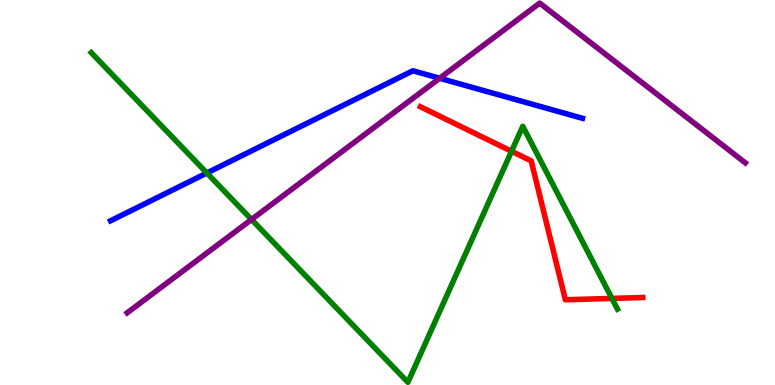[{'lines': ['blue', 'red'], 'intersections': []}, {'lines': ['green', 'red'], 'intersections': [{'x': 6.6, 'y': 6.07}, {'x': 7.9, 'y': 2.25}]}, {'lines': ['purple', 'red'], 'intersections': []}, {'lines': ['blue', 'green'], 'intersections': [{'x': 2.67, 'y': 5.51}]}, {'lines': ['blue', 'purple'], 'intersections': [{'x': 5.67, 'y': 7.97}]}, {'lines': ['green', 'purple'], 'intersections': [{'x': 3.25, 'y': 4.3}]}]